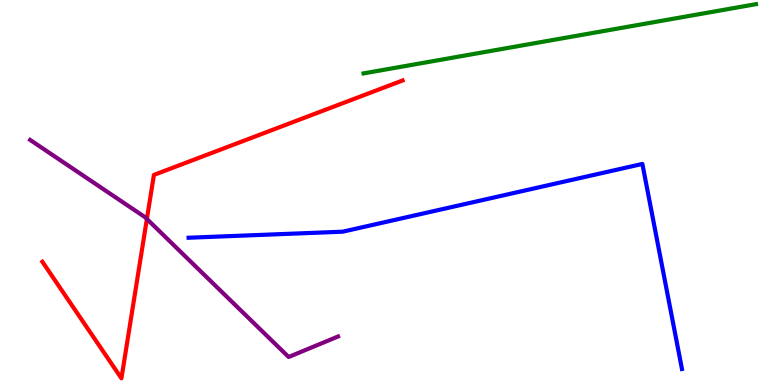[{'lines': ['blue', 'red'], 'intersections': []}, {'lines': ['green', 'red'], 'intersections': []}, {'lines': ['purple', 'red'], 'intersections': [{'x': 1.9, 'y': 4.31}]}, {'lines': ['blue', 'green'], 'intersections': []}, {'lines': ['blue', 'purple'], 'intersections': []}, {'lines': ['green', 'purple'], 'intersections': []}]